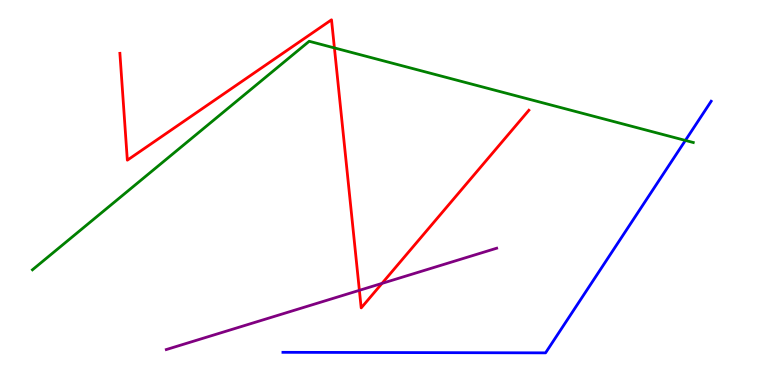[{'lines': ['blue', 'red'], 'intersections': []}, {'lines': ['green', 'red'], 'intersections': [{'x': 4.31, 'y': 8.76}]}, {'lines': ['purple', 'red'], 'intersections': [{'x': 4.64, 'y': 2.46}, {'x': 4.93, 'y': 2.64}]}, {'lines': ['blue', 'green'], 'intersections': [{'x': 8.84, 'y': 6.35}]}, {'lines': ['blue', 'purple'], 'intersections': []}, {'lines': ['green', 'purple'], 'intersections': []}]